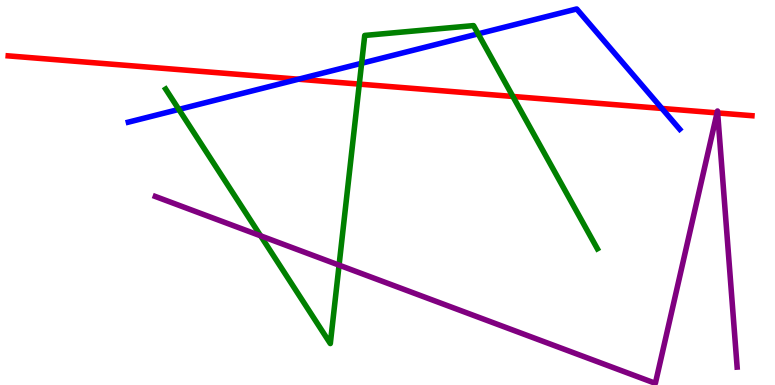[{'lines': ['blue', 'red'], 'intersections': [{'x': 3.85, 'y': 7.94}, {'x': 8.54, 'y': 7.18}]}, {'lines': ['green', 'red'], 'intersections': [{'x': 4.64, 'y': 7.82}, {'x': 6.62, 'y': 7.49}]}, {'lines': ['purple', 'red'], 'intersections': [{'x': 9.25, 'y': 7.07}, {'x': 9.26, 'y': 7.07}]}, {'lines': ['blue', 'green'], 'intersections': [{'x': 2.31, 'y': 7.16}, {'x': 4.67, 'y': 8.36}, {'x': 6.17, 'y': 9.12}]}, {'lines': ['blue', 'purple'], 'intersections': []}, {'lines': ['green', 'purple'], 'intersections': [{'x': 3.36, 'y': 3.87}, {'x': 4.38, 'y': 3.11}]}]